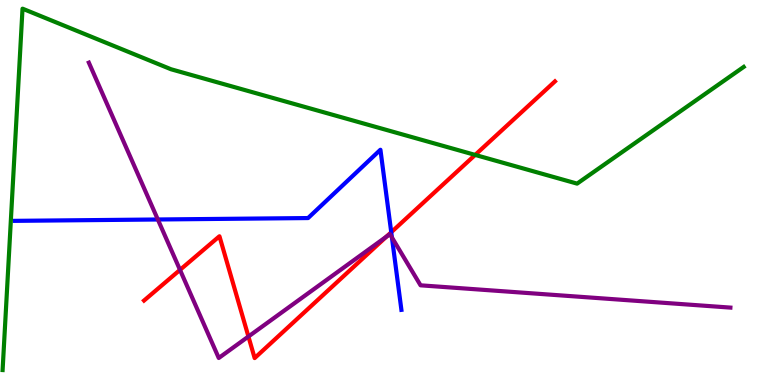[{'lines': ['blue', 'red'], 'intersections': [{'x': 5.05, 'y': 3.97}]}, {'lines': ['green', 'red'], 'intersections': [{'x': 6.13, 'y': 5.98}]}, {'lines': ['purple', 'red'], 'intersections': [{'x': 2.32, 'y': 2.99}, {'x': 3.21, 'y': 1.26}, {'x': 4.99, 'y': 3.86}]}, {'lines': ['blue', 'green'], 'intersections': []}, {'lines': ['blue', 'purple'], 'intersections': [{'x': 2.04, 'y': 4.3}, {'x': 5.06, 'y': 3.83}]}, {'lines': ['green', 'purple'], 'intersections': []}]